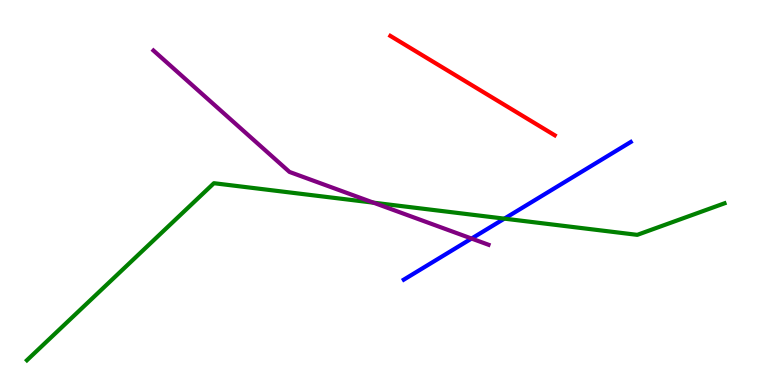[{'lines': ['blue', 'red'], 'intersections': []}, {'lines': ['green', 'red'], 'intersections': []}, {'lines': ['purple', 'red'], 'intersections': []}, {'lines': ['blue', 'green'], 'intersections': [{'x': 6.51, 'y': 4.32}]}, {'lines': ['blue', 'purple'], 'intersections': [{'x': 6.08, 'y': 3.8}]}, {'lines': ['green', 'purple'], 'intersections': [{'x': 4.82, 'y': 4.74}]}]